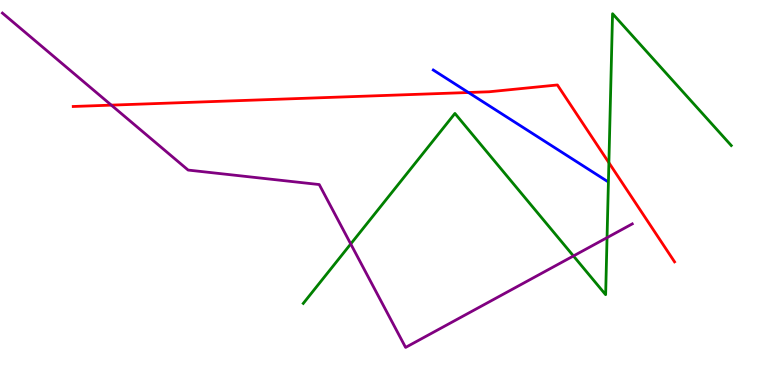[{'lines': ['blue', 'red'], 'intersections': [{'x': 6.04, 'y': 7.6}]}, {'lines': ['green', 'red'], 'intersections': [{'x': 7.86, 'y': 5.77}]}, {'lines': ['purple', 'red'], 'intersections': [{'x': 1.44, 'y': 7.27}]}, {'lines': ['blue', 'green'], 'intersections': []}, {'lines': ['blue', 'purple'], 'intersections': []}, {'lines': ['green', 'purple'], 'intersections': [{'x': 4.53, 'y': 3.66}, {'x': 7.4, 'y': 3.35}, {'x': 7.83, 'y': 3.83}]}]